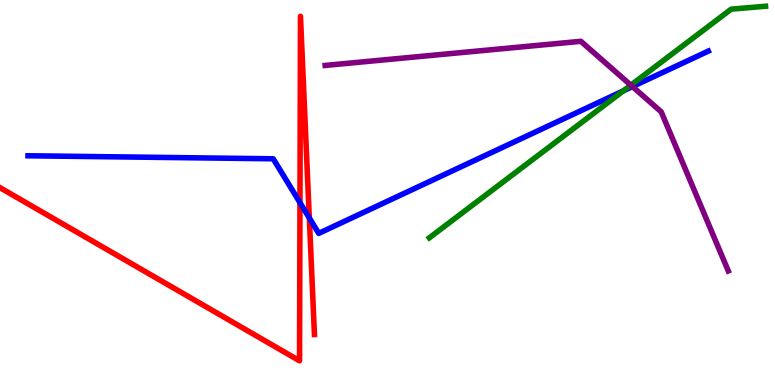[{'lines': ['blue', 'red'], 'intersections': [{'x': 3.87, 'y': 4.74}, {'x': 3.99, 'y': 4.34}]}, {'lines': ['green', 'red'], 'intersections': []}, {'lines': ['purple', 'red'], 'intersections': []}, {'lines': ['blue', 'green'], 'intersections': [{'x': 8.04, 'y': 7.64}]}, {'lines': ['blue', 'purple'], 'intersections': [{'x': 8.16, 'y': 7.75}]}, {'lines': ['green', 'purple'], 'intersections': [{'x': 8.14, 'y': 7.79}]}]